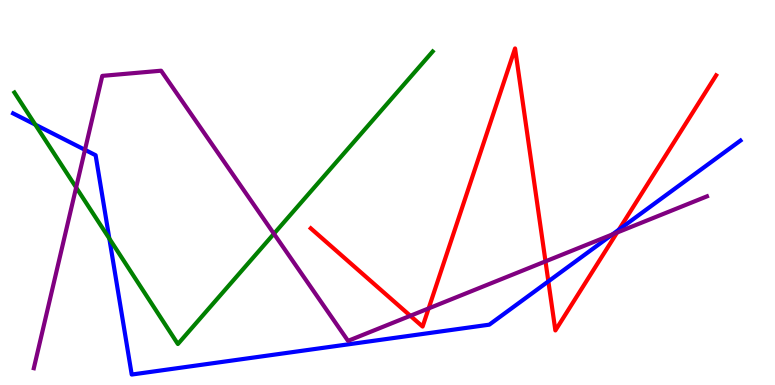[{'lines': ['blue', 'red'], 'intersections': [{'x': 7.08, 'y': 2.69}, {'x': 7.99, 'y': 4.03}]}, {'lines': ['green', 'red'], 'intersections': []}, {'lines': ['purple', 'red'], 'intersections': [{'x': 5.29, 'y': 1.8}, {'x': 5.53, 'y': 1.99}, {'x': 7.04, 'y': 3.21}, {'x': 7.96, 'y': 3.96}]}, {'lines': ['blue', 'green'], 'intersections': [{'x': 0.456, 'y': 6.76}, {'x': 1.41, 'y': 3.8}]}, {'lines': ['blue', 'purple'], 'intersections': [{'x': 1.1, 'y': 6.11}, {'x': 7.9, 'y': 3.91}]}, {'lines': ['green', 'purple'], 'intersections': [{'x': 0.983, 'y': 5.13}, {'x': 3.53, 'y': 3.93}]}]